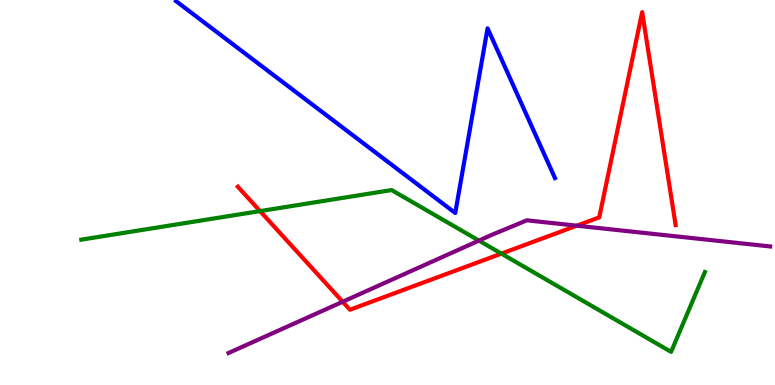[{'lines': ['blue', 'red'], 'intersections': []}, {'lines': ['green', 'red'], 'intersections': [{'x': 3.36, 'y': 4.52}, {'x': 6.47, 'y': 3.41}]}, {'lines': ['purple', 'red'], 'intersections': [{'x': 4.42, 'y': 2.16}, {'x': 7.44, 'y': 4.14}]}, {'lines': ['blue', 'green'], 'intersections': []}, {'lines': ['blue', 'purple'], 'intersections': []}, {'lines': ['green', 'purple'], 'intersections': [{'x': 6.18, 'y': 3.75}]}]